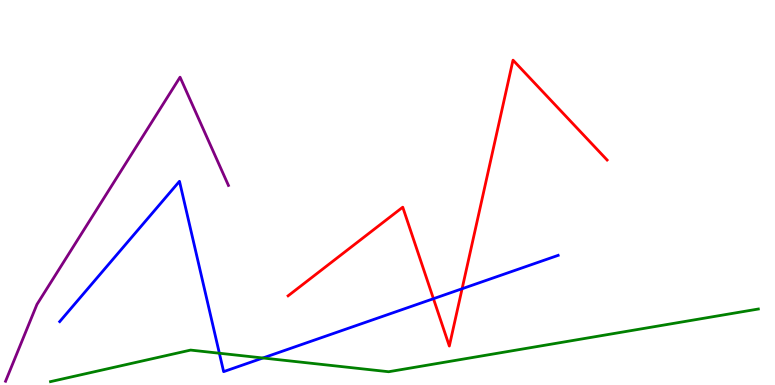[{'lines': ['blue', 'red'], 'intersections': [{'x': 5.59, 'y': 2.24}, {'x': 5.96, 'y': 2.5}]}, {'lines': ['green', 'red'], 'intersections': []}, {'lines': ['purple', 'red'], 'intersections': []}, {'lines': ['blue', 'green'], 'intersections': [{'x': 2.83, 'y': 0.825}, {'x': 3.39, 'y': 0.702}]}, {'lines': ['blue', 'purple'], 'intersections': []}, {'lines': ['green', 'purple'], 'intersections': []}]